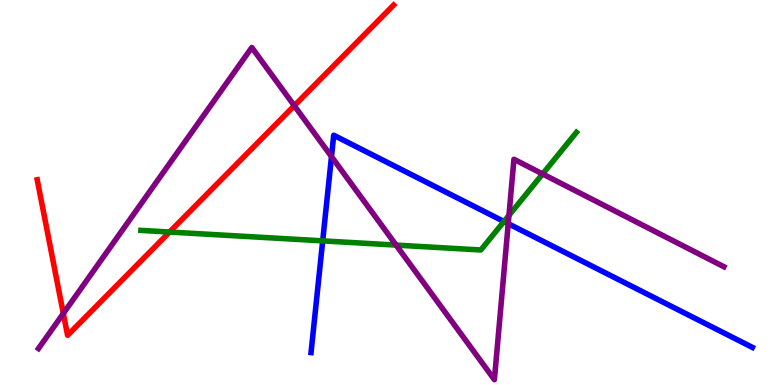[{'lines': ['blue', 'red'], 'intersections': []}, {'lines': ['green', 'red'], 'intersections': [{'x': 2.19, 'y': 3.97}]}, {'lines': ['purple', 'red'], 'intersections': [{'x': 0.817, 'y': 1.86}, {'x': 3.8, 'y': 7.25}]}, {'lines': ['blue', 'green'], 'intersections': [{'x': 4.16, 'y': 3.74}, {'x': 6.5, 'y': 4.25}]}, {'lines': ['blue', 'purple'], 'intersections': [{'x': 4.28, 'y': 5.93}, {'x': 6.56, 'y': 4.19}]}, {'lines': ['green', 'purple'], 'intersections': [{'x': 5.11, 'y': 3.63}, {'x': 6.57, 'y': 4.41}, {'x': 7.0, 'y': 5.48}]}]